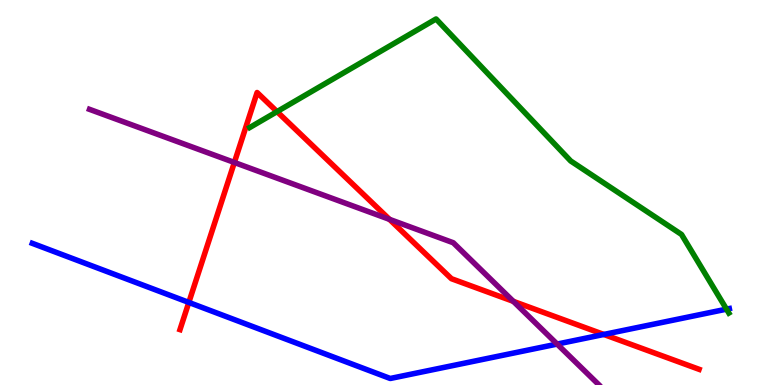[{'lines': ['blue', 'red'], 'intersections': [{'x': 2.44, 'y': 2.14}, {'x': 7.79, 'y': 1.31}]}, {'lines': ['green', 'red'], 'intersections': [{'x': 3.57, 'y': 7.1}]}, {'lines': ['purple', 'red'], 'intersections': [{'x': 3.02, 'y': 5.78}, {'x': 5.03, 'y': 4.3}, {'x': 6.62, 'y': 2.17}]}, {'lines': ['blue', 'green'], 'intersections': [{'x': 9.37, 'y': 1.97}]}, {'lines': ['blue', 'purple'], 'intersections': [{'x': 7.19, 'y': 1.06}]}, {'lines': ['green', 'purple'], 'intersections': []}]